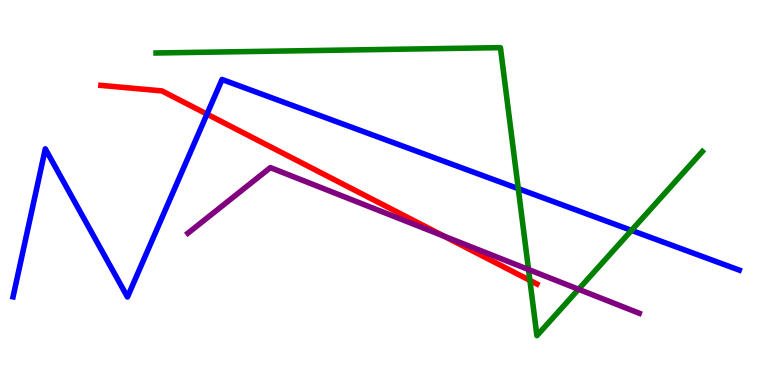[{'lines': ['blue', 'red'], 'intersections': [{'x': 2.67, 'y': 7.04}]}, {'lines': ['green', 'red'], 'intersections': [{'x': 6.84, 'y': 2.72}]}, {'lines': ['purple', 'red'], 'intersections': [{'x': 5.73, 'y': 3.87}]}, {'lines': ['blue', 'green'], 'intersections': [{'x': 6.69, 'y': 5.1}, {'x': 8.15, 'y': 4.02}]}, {'lines': ['blue', 'purple'], 'intersections': []}, {'lines': ['green', 'purple'], 'intersections': [{'x': 6.82, 'y': 3.0}, {'x': 7.47, 'y': 2.49}]}]